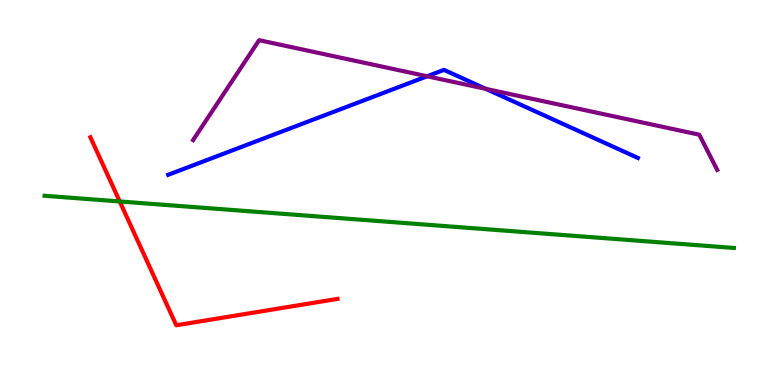[{'lines': ['blue', 'red'], 'intersections': []}, {'lines': ['green', 'red'], 'intersections': [{'x': 1.54, 'y': 4.77}]}, {'lines': ['purple', 'red'], 'intersections': []}, {'lines': ['blue', 'green'], 'intersections': []}, {'lines': ['blue', 'purple'], 'intersections': [{'x': 5.51, 'y': 8.02}, {'x': 6.27, 'y': 7.69}]}, {'lines': ['green', 'purple'], 'intersections': []}]